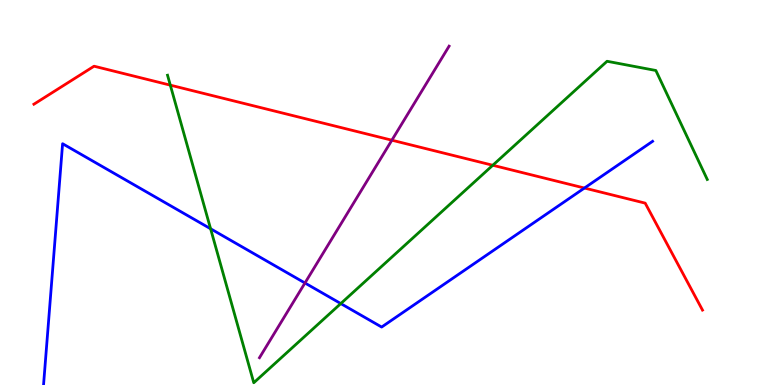[{'lines': ['blue', 'red'], 'intersections': [{'x': 7.54, 'y': 5.12}]}, {'lines': ['green', 'red'], 'intersections': [{'x': 2.2, 'y': 7.79}, {'x': 6.36, 'y': 5.71}]}, {'lines': ['purple', 'red'], 'intersections': [{'x': 5.06, 'y': 6.36}]}, {'lines': ['blue', 'green'], 'intersections': [{'x': 2.72, 'y': 4.06}, {'x': 4.4, 'y': 2.11}]}, {'lines': ['blue', 'purple'], 'intersections': [{'x': 3.94, 'y': 2.65}]}, {'lines': ['green', 'purple'], 'intersections': []}]